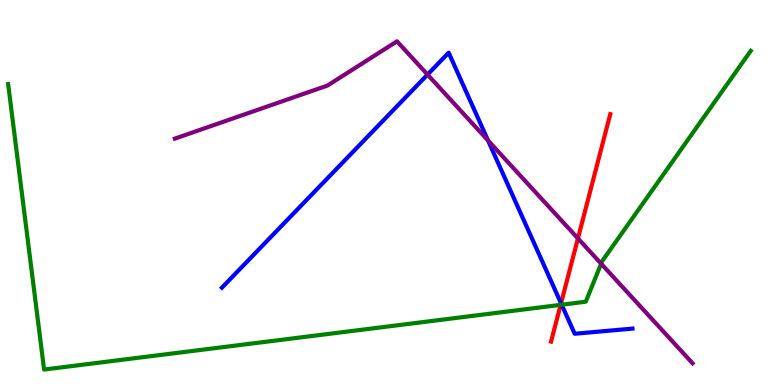[{'lines': ['blue', 'red'], 'intersections': [{'x': 7.24, 'y': 2.12}]}, {'lines': ['green', 'red'], 'intersections': [{'x': 7.23, 'y': 2.08}]}, {'lines': ['purple', 'red'], 'intersections': [{'x': 7.46, 'y': 3.81}]}, {'lines': ['blue', 'green'], 'intersections': [{'x': 7.25, 'y': 2.09}]}, {'lines': ['blue', 'purple'], 'intersections': [{'x': 5.52, 'y': 8.06}, {'x': 6.3, 'y': 6.35}]}, {'lines': ['green', 'purple'], 'intersections': [{'x': 7.76, 'y': 3.15}]}]